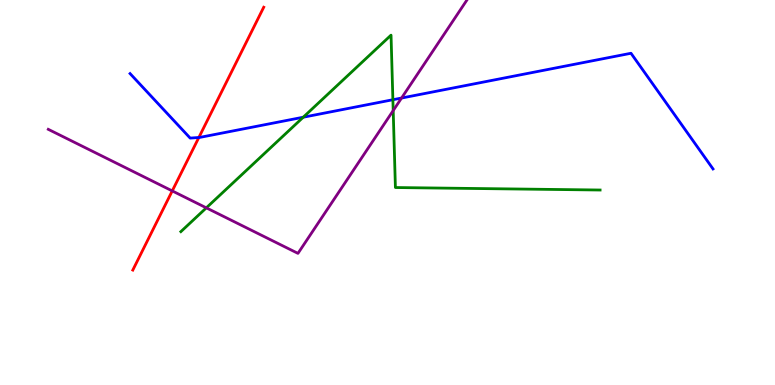[{'lines': ['blue', 'red'], 'intersections': [{'x': 2.57, 'y': 6.43}]}, {'lines': ['green', 'red'], 'intersections': []}, {'lines': ['purple', 'red'], 'intersections': [{'x': 2.22, 'y': 5.04}]}, {'lines': ['blue', 'green'], 'intersections': [{'x': 3.91, 'y': 6.96}, {'x': 5.07, 'y': 7.41}]}, {'lines': ['blue', 'purple'], 'intersections': [{'x': 5.18, 'y': 7.45}]}, {'lines': ['green', 'purple'], 'intersections': [{'x': 2.66, 'y': 4.6}, {'x': 5.07, 'y': 7.13}]}]